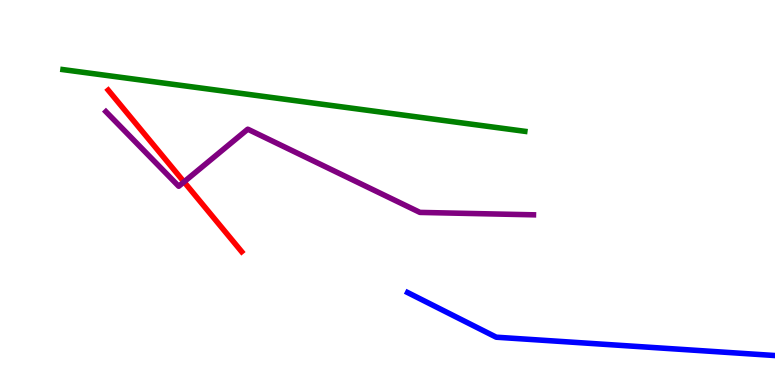[{'lines': ['blue', 'red'], 'intersections': []}, {'lines': ['green', 'red'], 'intersections': []}, {'lines': ['purple', 'red'], 'intersections': [{'x': 2.37, 'y': 5.28}]}, {'lines': ['blue', 'green'], 'intersections': []}, {'lines': ['blue', 'purple'], 'intersections': []}, {'lines': ['green', 'purple'], 'intersections': []}]